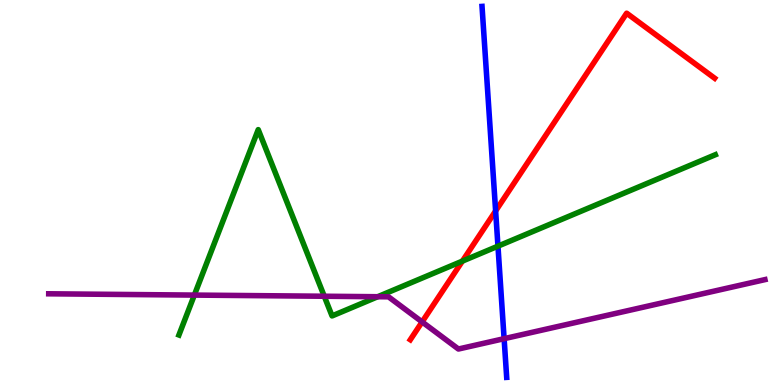[{'lines': ['blue', 'red'], 'intersections': [{'x': 6.4, 'y': 4.52}]}, {'lines': ['green', 'red'], 'intersections': [{'x': 5.97, 'y': 3.22}]}, {'lines': ['purple', 'red'], 'intersections': [{'x': 5.45, 'y': 1.64}]}, {'lines': ['blue', 'green'], 'intersections': [{'x': 6.43, 'y': 3.61}]}, {'lines': ['blue', 'purple'], 'intersections': [{'x': 6.5, 'y': 1.2}]}, {'lines': ['green', 'purple'], 'intersections': [{'x': 2.51, 'y': 2.34}, {'x': 4.18, 'y': 2.31}, {'x': 4.87, 'y': 2.29}]}]